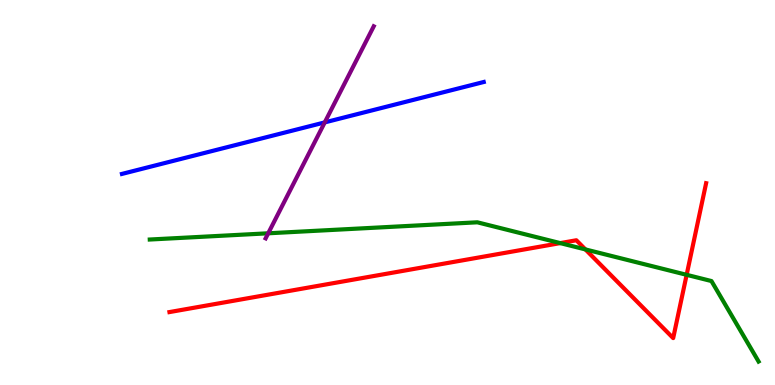[{'lines': ['blue', 'red'], 'intersections': []}, {'lines': ['green', 'red'], 'intersections': [{'x': 7.23, 'y': 3.69}, {'x': 7.55, 'y': 3.52}, {'x': 8.86, 'y': 2.86}]}, {'lines': ['purple', 'red'], 'intersections': []}, {'lines': ['blue', 'green'], 'intersections': []}, {'lines': ['blue', 'purple'], 'intersections': [{'x': 4.19, 'y': 6.82}]}, {'lines': ['green', 'purple'], 'intersections': [{'x': 3.46, 'y': 3.94}]}]